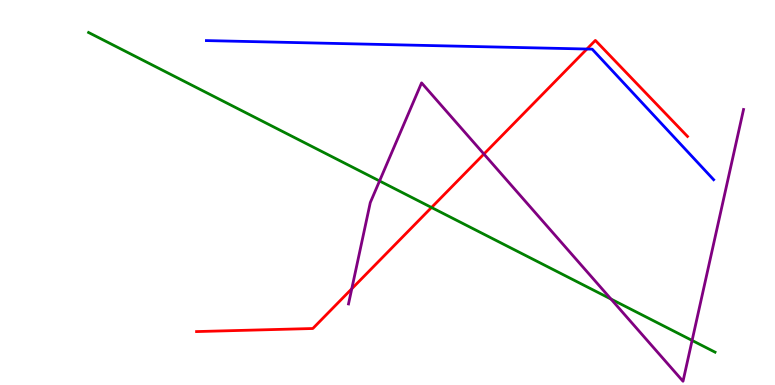[{'lines': ['blue', 'red'], 'intersections': [{'x': 7.57, 'y': 8.73}]}, {'lines': ['green', 'red'], 'intersections': [{'x': 5.57, 'y': 4.61}]}, {'lines': ['purple', 'red'], 'intersections': [{'x': 4.54, 'y': 2.5}, {'x': 6.24, 'y': 6.0}]}, {'lines': ['blue', 'green'], 'intersections': []}, {'lines': ['blue', 'purple'], 'intersections': []}, {'lines': ['green', 'purple'], 'intersections': [{'x': 4.9, 'y': 5.3}, {'x': 7.88, 'y': 2.23}, {'x': 8.93, 'y': 1.16}]}]